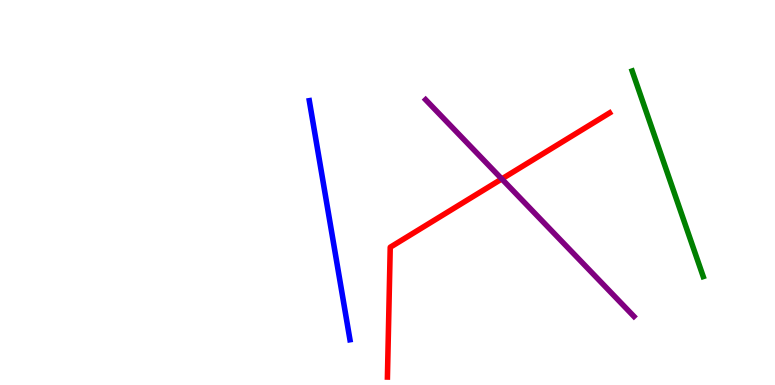[{'lines': ['blue', 'red'], 'intersections': []}, {'lines': ['green', 'red'], 'intersections': []}, {'lines': ['purple', 'red'], 'intersections': [{'x': 6.47, 'y': 5.35}]}, {'lines': ['blue', 'green'], 'intersections': []}, {'lines': ['blue', 'purple'], 'intersections': []}, {'lines': ['green', 'purple'], 'intersections': []}]